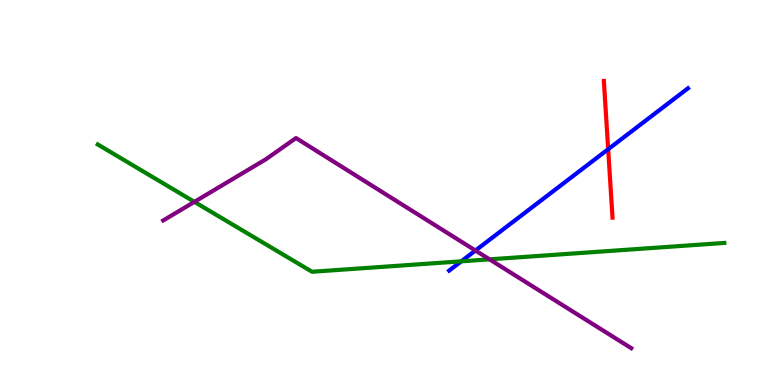[{'lines': ['blue', 'red'], 'intersections': [{'x': 7.85, 'y': 6.12}]}, {'lines': ['green', 'red'], 'intersections': []}, {'lines': ['purple', 'red'], 'intersections': []}, {'lines': ['blue', 'green'], 'intersections': [{'x': 5.95, 'y': 3.21}]}, {'lines': ['blue', 'purple'], 'intersections': [{'x': 6.13, 'y': 3.49}]}, {'lines': ['green', 'purple'], 'intersections': [{'x': 2.51, 'y': 4.76}, {'x': 6.32, 'y': 3.26}]}]